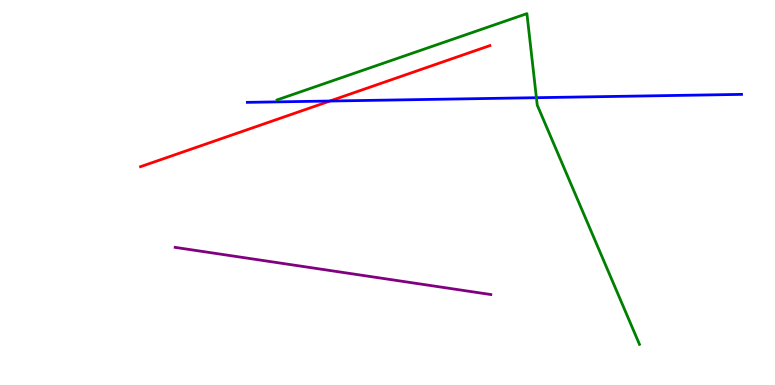[{'lines': ['blue', 'red'], 'intersections': [{'x': 4.26, 'y': 7.38}]}, {'lines': ['green', 'red'], 'intersections': []}, {'lines': ['purple', 'red'], 'intersections': []}, {'lines': ['blue', 'green'], 'intersections': [{'x': 6.92, 'y': 7.46}]}, {'lines': ['blue', 'purple'], 'intersections': []}, {'lines': ['green', 'purple'], 'intersections': []}]